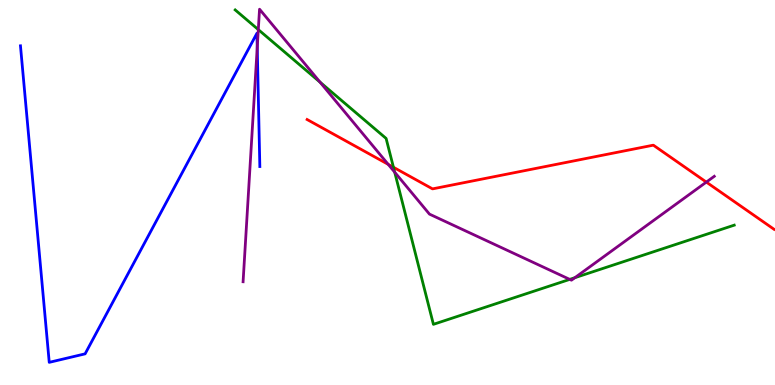[{'lines': ['blue', 'red'], 'intersections': []}, {'lines': ['green', 'red'], 'intersections': [{'x': 5.08, 'y': 5.66}]}, {'lines': ['purple', 'red'], 'intersections': [{'x': 5.01, 'y': 5.73}, {'x': 9.11, 'y': 5.27}]}, {'lines': ['blue', 'green'], 'intersections': []}, {'lines': ['blue', 'purple'], 'intersections': [{'x': 3.32, 'y': 8.77}]}, {'lines': ['green', 'purple'], 'intersections': [{'x': 3.33, 'y': 9.23}, {'x': 4.13, 'y': 7.87}, {'x': 5.09, 'y': 5.53}, {'x': 7.35, 'y': 2.74}, {'x': 7.42, 'y': 2.79}]}]